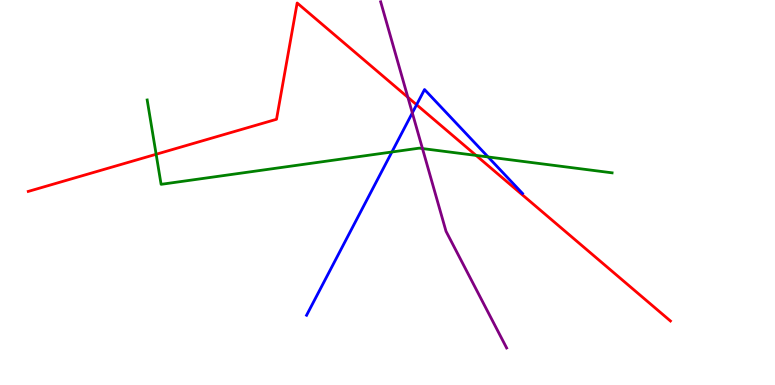[{'lines': ['blue', 'red'], 'intersections': [{'x': 5.38, 'y': 7.28}]}, {'lines': ['green', 'red'], 'intersections': [{'x': 2.01, 'y': 5.99}, {'x': 6.14, 'y': 5.96}]}, {'lines': ['purple', 'red'], 'intersections': [{'x': 5.26, 'y': 7.47}]}, {'lines': ['blue', 'green'], 'intersections': [{'x': 5.06, 'y': 6.05}, {'x': 6.3, 'y': 5.92}]}, {'lines': ['blue', 'purple'], 'intersections': [{'x': 5.32, 'y': 7.07}]}, {'lines': ['green', 'purple'], 'intersections': [{'x': 5.45, 'y': 6.14}]}]